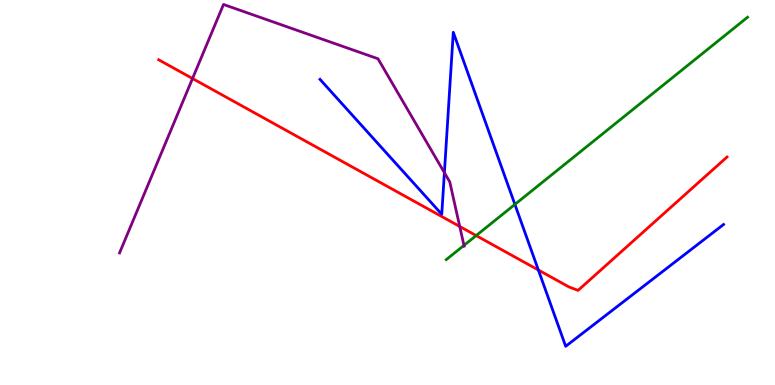[{'lines': ['blue', 'red'], 'intersections': [{'x': 6.95, 'y': 2.99}]}, {'lines': ['green', 'red'], 'intersections': [{'x': 6.14, 'y': 3.88}]}, {'lines': ['purple', 'red'], 'intersections': [{'x': 2.48, 'y': 7.96}, {'x': 5.93, 'y': 4.12}]}, {'lines': ['blue', 'green'], 'intersections': [{'x': 6.64, 'y': 4.69}]}, {'lines': ['blue', 'purple'], 'intersections': [{'x': 5.73, 'y': 5.52}]}, {'lines': ['green', 'purple'], 'intersections': [{'x': 5.99, 'y': 3.63}]}]